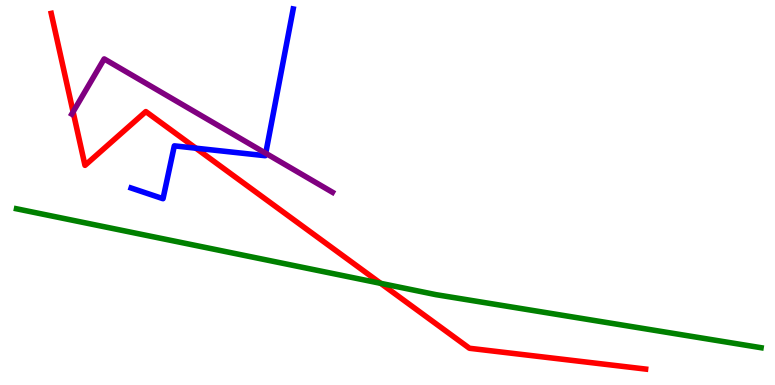[{'lines': ['blue', 'red'], 'intersections': [{'x': 2.53, 'y': 6.15}]}, {'lines': ['green', 'red'], 'intersections': [{'x': 4.91, 'y': 2.64}]}, {'lines': ['purple', 'red'], 'intersections': [{'x': 0.943, 'y': 7.09}]}, {'lines': ['blue', 'green'], 'intersections': []}, {'lines': ['blue', 'purple'], 'intersections': [{'x': 3.43, 'y': 6.02}]}, {'lines': ['green', 'purple'], 'intersections': []}]